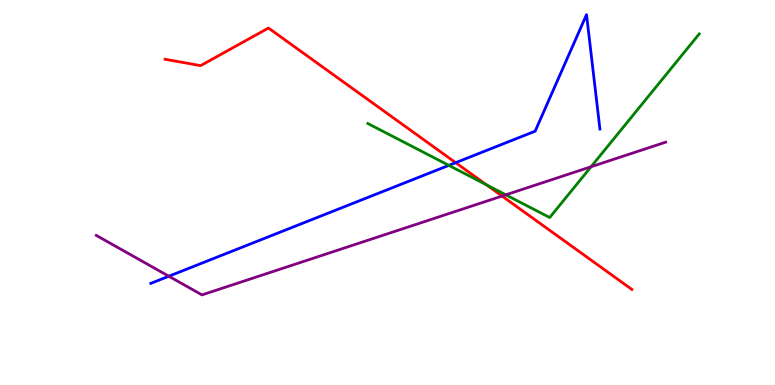[{'lines': ['blue', 'red'], 'intersections': [{'x': 5.88, 'y': 5.77}]}, {'lines': ['green', 'red'], 'intersections': [{'x': 6.28, 'y': 5.2}]}, {'lines': ['purple', 'red'], 'intersections': [{'x': 6.48, 'y': 4.91}]}, {'lines': ['blue', 'green'], 'intersections': [{'x': 5.79, 'y': 5.7}]}, {'lines': ['blue', 'purple'], 'intersections': [{'x': 2.18, 'y': 2.83}]}, {'lines': ['green', 'purple'], 'intersections': [{'x': 6.53, 'y': 4.94}, {'x': 7.63, 'y': 5.67}]}]